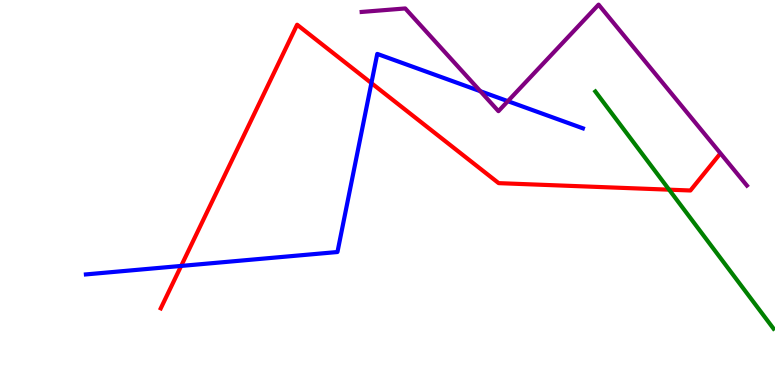[{'lines': ['blue', 'red'], 'intersections': [{'x': 2.34, 'y': 3.09}, {'x': 4.79, 'y': 7.84}]}, {'lines': ['green', 'red'], 'intersections': [{'x': 8.63, 'y': 5.07}]}, {'lines': ['purple', 'red'], 'intersections': []}, {'lines': ['blue', 'green'], 'intersections': []}, {'lines': ['blue', 'purple'], 'intersections': [{'x': 6.2, 'y': 7.63}, {'x': 6.55, 'y': 7.37}]}, {'lines': ['green', 'purple'], 'intersections': []}]